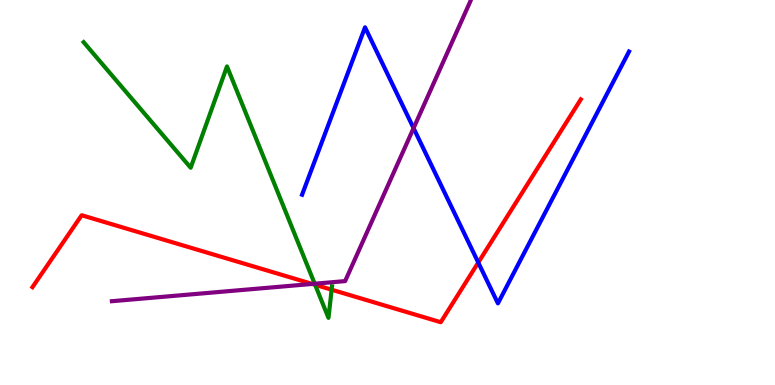[{'lines': ['blue', 'red'], 'intersections': [{'x': 6.17, 'y': 3.18}]}, {'lines': ['green', 'red'], 'intersections': [{'x': 4.07, 'y': 2.6}, {'x': 4.28, 'y': 2.48}]}, {'lines': ['purple', 'red'], 'intersections': [{'x': 4.03, 'y': 2.63}]}, {'lines': ['blue', 'green'], 'intersections': []}, {'lines': ['blue', 'purple'], 'intersections': [{'x': 5.34, 'y': 6.67}]}, {'lines': ['green', 'purple'], 'intersections': [{'x': 4.06, 'y': 2.63}]}]